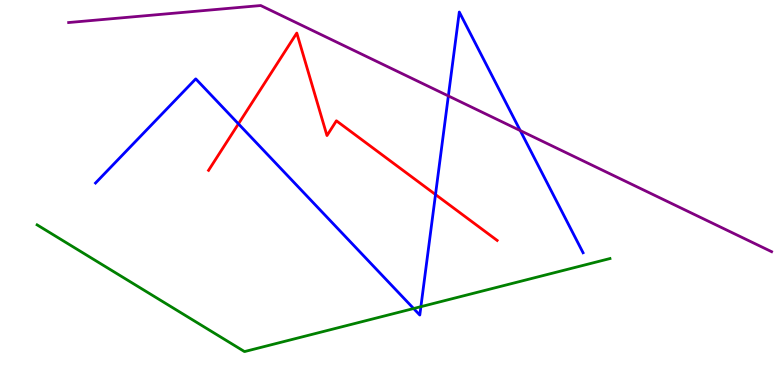[{'lines': ['blue', 'red'], 'intersections': [{'x': 3.08, 'y': 6.78}, {'x': 5.62, 'y': 4.95}]}, {'lines': ['green', 'red'], 'intersections': []}, {'lines': ['purple', 'red'], 'intersections': []}, {'lines': ['blue', 'green'], 'intersections': [{'x': 5.34, 'y': 1.99}, {'x': 5.43, 'y': 2.03}]}, {'lines': ['blue', 'purple'], 'intersections': [{'x': 5.79, 'y': 7.51}, {'x': 6.71, 'y': 6.61}]}, {'lines': ['green', 'purple'], 'intersections': []}]